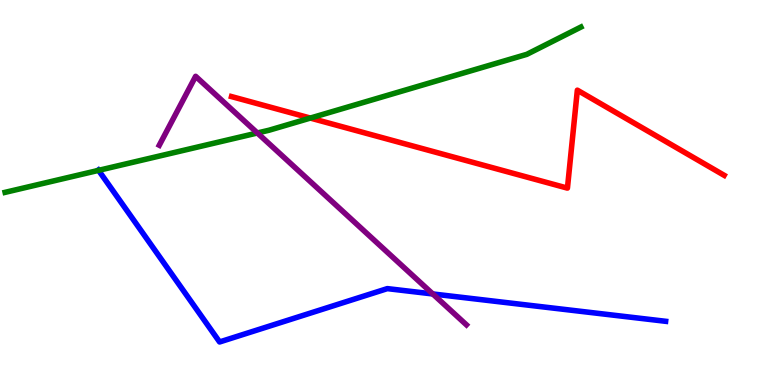[{'lines': ['blue', 'red'], 'intersections': []}, {'lines': ['green', 'red'], 'intersections': [{'x': 4.0, 'y': 6.93}]}, {'lines': ['purple', 'red'], 'intersections': []}, {'lines': ['blue', 'green'], 'intersections': [{'x': 1.27, 'y': 5.58}]}, {'lines': ['blue', 'purple'], 'intersections': [{'x': 5.58, 'y': 2.36}]}, {'lines': ['green', 'purple'], 'intersections': [{'x': 3.32, 'y': 6.55}]}]